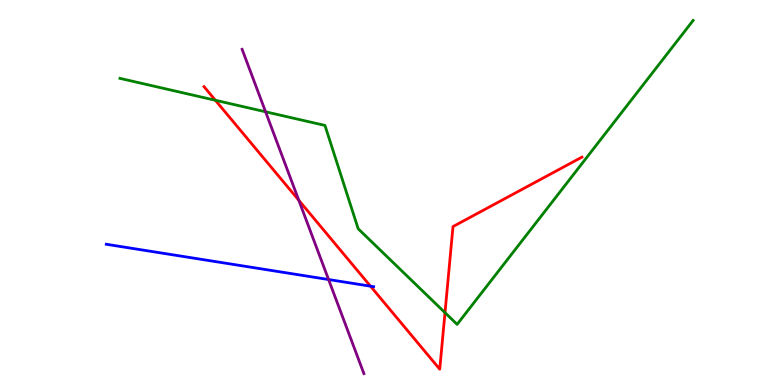[{'lines': ['blue', 'red'], 'intersections': [{'x': 4.78, 'y': 2.57}]}, {'lines': ['green', 'red'], 'intersections': [{'x': 2.78, 'y': 7.4}, {'x': 5.74, 'y': 1.88}]}, {'lines': ['purple', 'red'], 'intersections': [{'x': 3.86, 'y': 4.8}]}, {'lines': ['blue', 'green'], 'intersections': []}, {'lines': ['blue', 'purple'], 'intersections': [{'x': 4.24, 'y': 2.74}]}, {'lines': ['green', 'purple'], 'intersections': [{'x': 3.43, 'y': 7.1}]}]